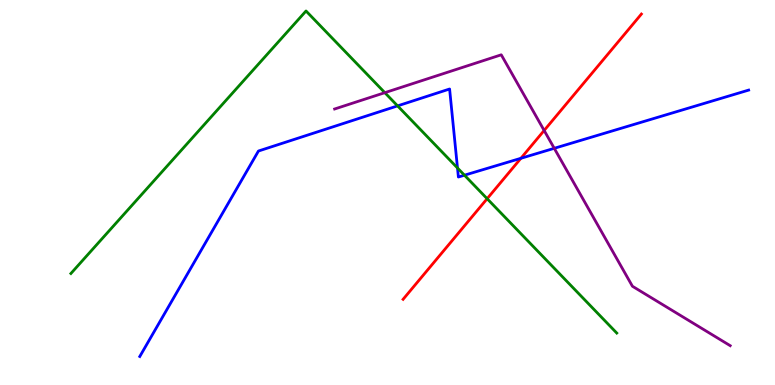[{'lines': ['blue', 'red'], 'intersections': [{'x': 6.72, 'y': 5.89}]}, {'lines': ['green', 'red'], 'intersections': [{'x': 6.29, 'y': 4.84}]}, {'lines': ['purple', 'red'], 'intersections': [{'x': 7.02, 'y': 6.61}]}, {'lines': ['blue', 'green'], 'intersections': [{'x': 5.13, 'y': 7.25}, {'x': 5.9, 'y': 5.64}, {'x': 5.99, 'y': 5.45}]}, {'lines': ['blue', 'purple'], 'intersections': [{'x': 7.15, 'y': 6.15}]}, {'lines': ['green', 'purple'], 'intersections': [{'x': 4.97, 'y': 7.59}]}]